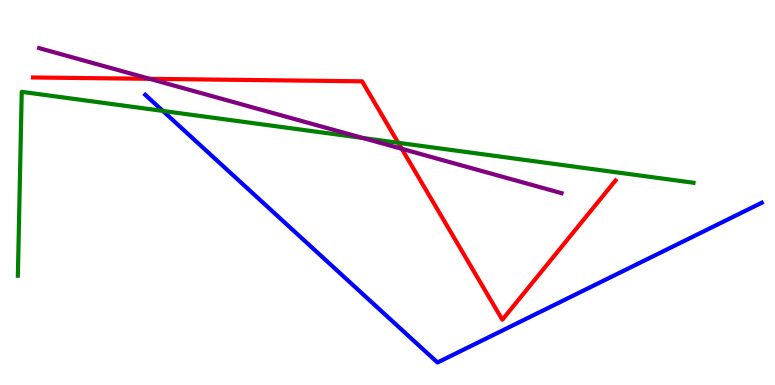[{'lines': ['blue', 'red'], 'intersections': []}, {'lines': ['green', 'red'], 'intersections': [{'x': 5.14, 'y': 6.29}]}, {'lines': ['purple', 'red'], 'intersections': [{'x': 1.93, 'y': 7.95}, {'x': 5.18, 'y': 6.14}]}, {'lines': ['blue', 'green'], 'intersections': [{'x': 2.1, 'y': 7.12}]}, {'lines': ['blue', 'purple'], 'intersections': []}, {'lines': ['green', 'purple'], 'intersections': [{'x': 4.68, 'y': 6.42}]}]